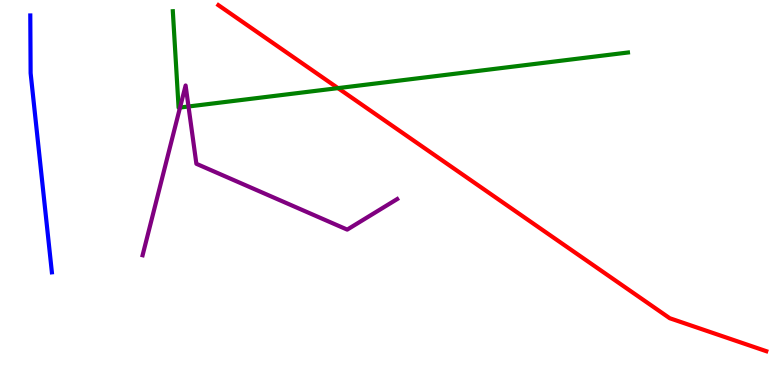[{'lines': ['blue', 'red'], 'intersections': []}, {'lines': ['green', 'red'], 'intersections': [{'x': 4.36, 'y': 7.71}]}, {'lines': ['purple', 'red'], 'intersections': []}, {'lines': ['blue', 'green'], 'intersections': []}, {'lines': ['blue', 'purple'], 'intersections': []}, {'lines': ['green', 'purple'], 'intersections': [{'x': 2.32, 'y': 7.21}, {'x': 2.43, 'y': 7.23}]}]